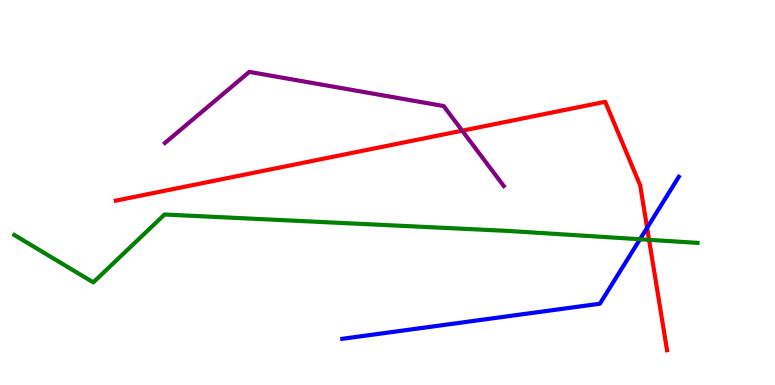[{'lines': ['blue', 'red'], 'intersections': [{'x': 8.35, 'y': 4.08}]}, {'lines': ['green', 'red'], 'intersections': [{'x': 8.38, 'y': 3.77}]}, {'lines': ['purple', 'red'], 'intersections': [{'x': 5.96, 'y': 6.61}]}, {'lines': ['blue', 'green'], 'intersections': [{'x': 8.26, 'y': 3.79}]}, {'lines': ['blue', 'purple'], 'intersections': []}, {'lines': ['green', 'purple'], 'intersections': []}]